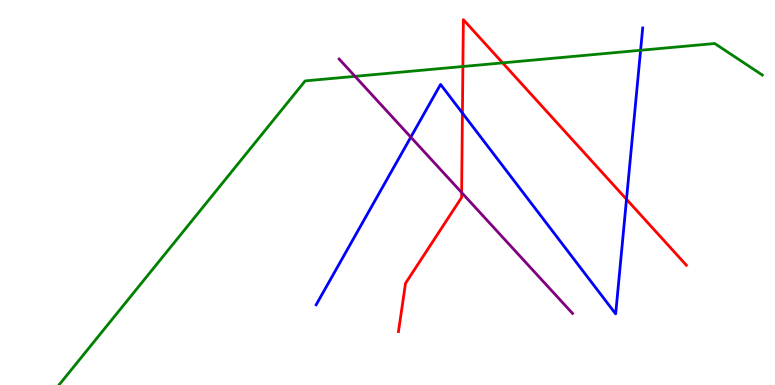[{'lines': ['blue', 'red'], 'intersections': [{'x': 5.97, 'y': 7.06}, {'x': 8.08, 'y': 4.82}]}, {'lines': ['green', 'red'], 'intersections': [{'x': 5.97, 'y': 8.27}, {'x': 6.49, 'y': 8.37}]}, {'lines': ['purple', 'red'], 'intersections': [{'x': 5.96, 'y': 5.0}]}, {'lines': ['blue', 'green'], 'intersections': [{'x': 8.27, 'y': 8.69}]}, {'lines': ['blue', 'purple'], 'intersections': [{'x': 5.3, 'y': 6.44}]}, {'lines': ['green', 'purple'], 'intersections': [{'x': 4.58, 'y': 8.02}]}]